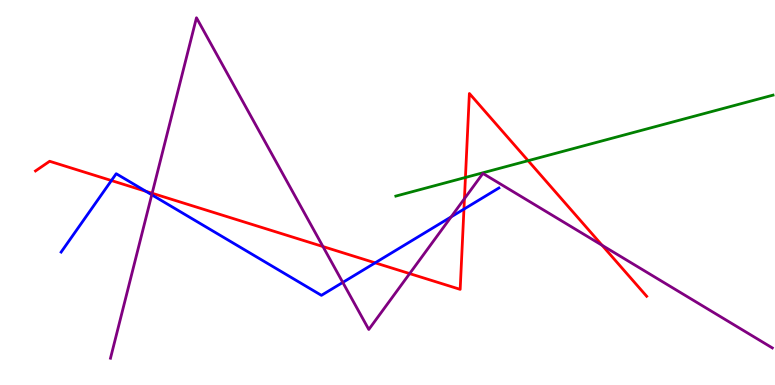[{'lines': ['blue', 'red'], 'intersections': [{'x': 1.44, 'y': 5.31}, {'x': 1.88, 'y': 5.03}, {'x': 4.84, 'y': 3.17}, {'x': 5.99, 'y': 4.57}]}, {'lines': ['green', 'red'], 'intersections': [{'x': 6.01, 'y': 5.39}, {'x': 6.81, 'y': 5.83}]}, {'lines': ['purple', 'red'], 'intersections': [{'x': 1.96, 'y': 4.98}, {'x': 4.17, 'y': 3.6}, {'x': 5.29, 'y': 2.89}, {'x': 5.99, 'y': 4.84}, {'x': 7.77, 'y': 3.63}]}, {'lines': ['blue', 'green'], 'intersections': []}, {'lines': ['blue', 'purple'], 'intersections': [{'x': 1.96, 'y': 4.94}, {'x': 4.42, 'y': 2.66}, {'x': 5.82, 'y': 4.37}]}, {'lines': ['green', 'purple'], 'intersections': []}]